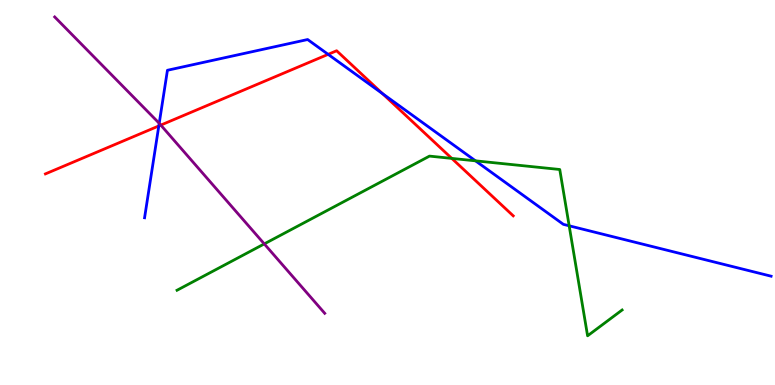[{'lines': ['blue', 'red'], 'intersections': [{'x': 2.05, 'y': 6.73}, {'x': 4.23, 'y': 8.59}, {'x': 4.94, 'y': 7.57}]}, {'lines': ['green', 'red'], 'intersections': [{'x': 5.83, 'y': 5.89}]}, {'lines': ['purple', 'red'], 'intersections': [{'x': 2.07, 'y': 6.75}]}, {'lines': ['blue', 'green'], 'intersections': [{'x': 6.14, 'y': 5.82}, {'x': 7.34, 'y': 4.14}]}, {'lines': ['blue', 'purple'], 'intersections': [{'x': 2.05, 'y': 6.8}]}, {'lines': ['green', 'purple'], 'intersections': [{'x': 3.41, 'y': 3.66}]}]